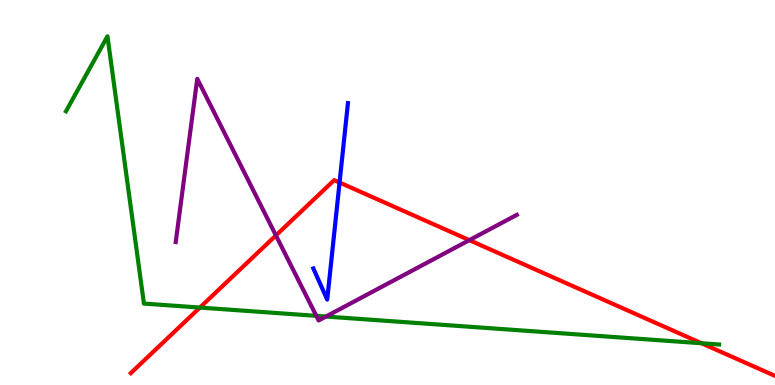[{'lines': ['blue', 'red'], 'intersections': [{'x': 4.38, 'y': 5.26}]}, {'lines': ['green', 'red'], 'intersections': [{'x': 2.58, 'y': 2.01}, {'x': 9.05, 'y': 1.08}]}, {'lines': ['purple', 'red'], 'intersections': [{'x': 3.56, 'y': 3.89}, {'x': 6.06, 'y': 3.76}]}, {'lines': ['blue', 'green'], 'intersections': []}, {'lines': ['blue', 'purple'], 'intersections': []}, {'lines': ['green', 'purple'], 'intersections': [{'x': 4.08, 'y': 1.8}, {'x': 4.21, 'y': 1.78}]}]